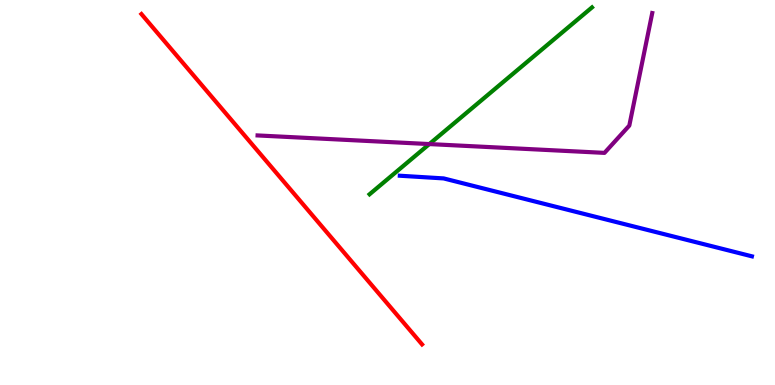[{'lines': ['blue', 'red'], 'intersections': []}, {'lines': ['green', 'red'], 'intersections': []}, {'lines': ['purple', 'red'], 'intersections': []}, {'lines': ['blue', 'green'], 'intersections': []}, {'lines': ['blue', 'purple'], 'intersections': []}, {'lines': ['green', 'purple'], 'intersections': [{'x': 5.54, 'y': 6.26}]}]